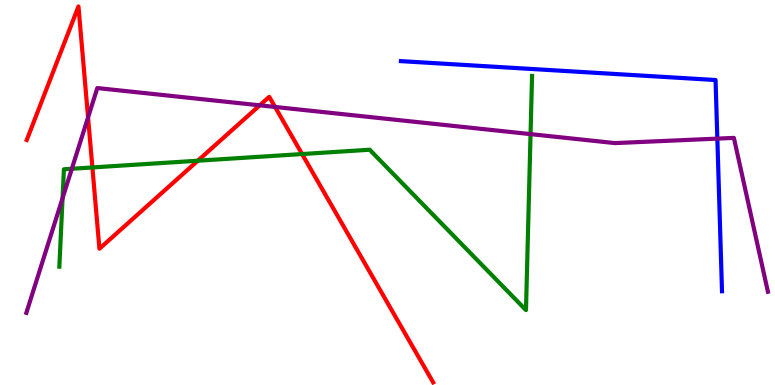[{'lines': ['blue', 'red'], 'intersections': []}, {'lines': ['green', 'red'], 'intersections': [{'x': 1.19, 'y': 5.65}, {'x': 2.55, 'y': 5.83}, {'x': 3.9, 'y': 6.0}]}, {'lines': ['purple', 'red'], 'intersections': [{'x': 1.14, 'y': 6.95}, {'x': 3.35, 'y': 7.26}, {'x': 3.55, 'y': 7.22}]}, {'lines': ['blue', 'green'], 'intersections': []}, {'lines': ['blue', 'purple'], 'intersections': [{'x': 9.26, 'y': 6.4}]}, {'lines': ['green', 'purple'], 'intersections': [{'x': 0.807, 'y': 4.85}, {'x': 0.927, 'y': 5.62}, {'x': 6.85, 'y': 6.52}]}]